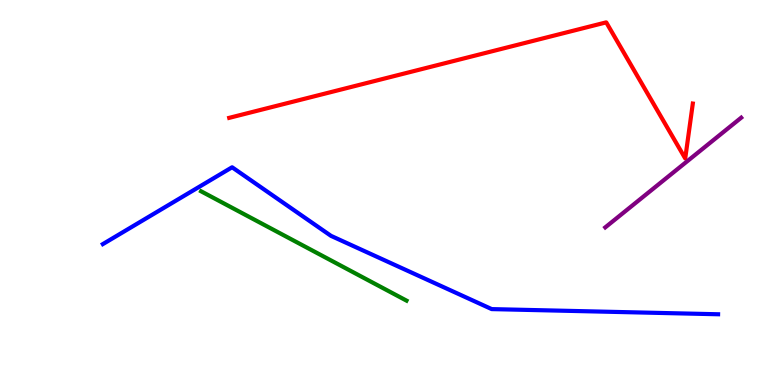[{'lines': ['blue', 'red'], 'intersections': []}, {'lines': ['green', 'red'], 'intersections': []}, {'lines': ['purple', 'red'], 'intersections': []}, {'lines': ['blue', 'green'], 'intersections': []}, {'lines': ['blue', 'purple'], 'intersections': []}, {'lines': ['green', 'purple'], 'intersections': []}]